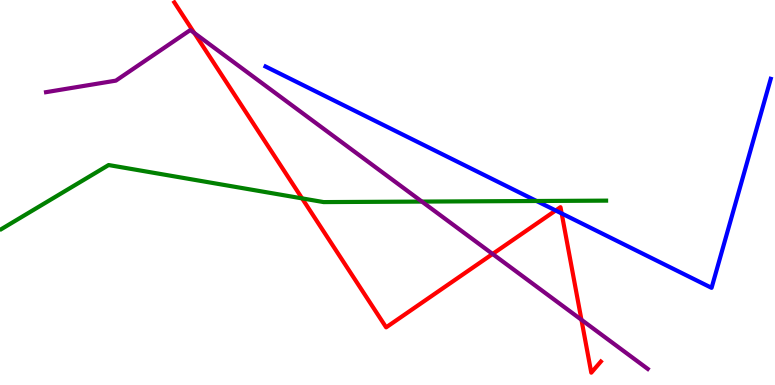[{'lines': ['blue', 'red'], 'intersections': [{'x': 7.17, 'y': 4.53}, {'x': 7.25, 'y': 4.46}]}, {'lines': ['green', 'red'], 'intersections': [{'x': 3.9, 'y': 4.85}]}, {'lines': ['purple', 'red'], 'intersections': [{'x': 2.51, 'y': 9.14}, {'x': 6.36, 'y': 3.4}, {'x': 7.5, 'y': 1.69}]}, {'lines': ['blue', 'green'], 'intersections': [{'x': 6.92, 'y': 4.78}]}, {'lines': ['blue', 'purple'], 'intersections': []}, {'lines': ['green', 'purple'], 'intersections': [{'x': 5.44, 'y': 4.76}]}]